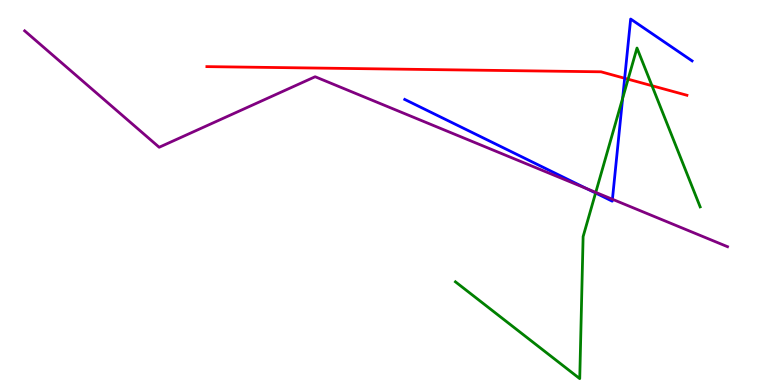[{'lines': ['blue', 'red'], 'intersections': [{'x': 8.06, 'y': 7.97}]}, {'lines': ['green', 'red'], 'intersections': [{'x': 8.1, 'y': 7.94}, {'x': 8.41, 'y': 7.77}]}, {'lines': ['purple', 'red'], 'intersections': []}, {'lines': ['blue', 'green'], 'intersections': [{'x': 7.68, 'y': 4.99}, {'x': 8.03, 'y': 7.45}]}, {'lines': ['blue', 'purple'], 'intersections': [{'x': 7.57, 'y': 5.1}, {'x': 7.9, 'y': 4.82}]}, {'lines': ['green', 'purple'], 'intersections': [{'x': 7.69, 'y': 5.0}]}]